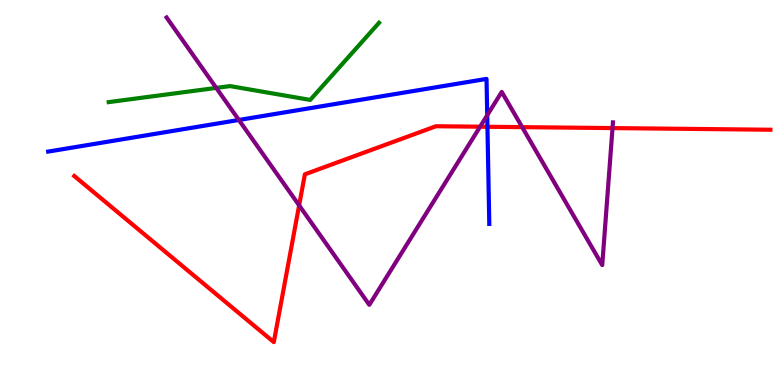[{'lines': ['blue', 'red'], 'intersections': [{'x': 6.29, 'y': 6.71}]}, {'lines': ['green', 'red'], 'intersections': []}, {'lines': ['purple', 'red'], 'intersections': [{'x': 3.86, 'y': 4.67}, {'x': 6.19, 'y': 6.71}, {'x': 6.74, 'y': 6.7}, {'x': 7.9, 'y': 6.67}]}, {'lines': ['blue', 'green'], 'intersections': []}, {'lines': ['blue', 'purple'], 'intersections': [{'x': 3.08, 'y': 6.88}, {'x': 6.29, 'y': 7.01}]}, {'lines': ['green', 'purple'], 'intersections': [{'x': 2.79, 'y': 7.72}]}]